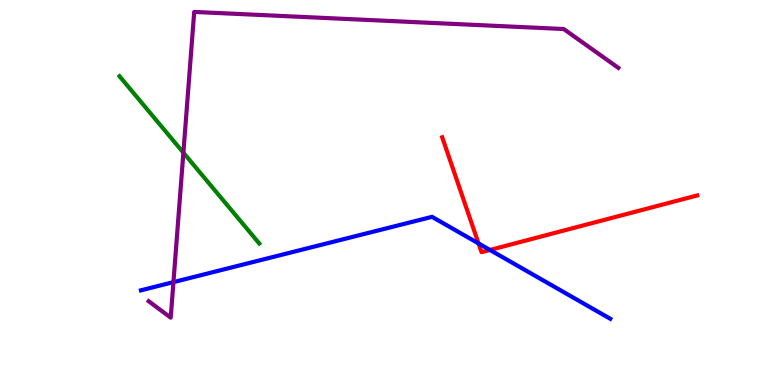[{'lines': ['blue', 'red'], 'intersections': [{'x': 6.17, 'y': 3.68}, {'x': 6.32, 'y': 3.51}]}, {'lines': ['green', 'red'], 'intersections': []}, {'lines': ['purple', 'red'], 'intersections': []}, {'lines': ['blue', 'green'], 'intersections': []}, {'lines': ['blue', 'purple'], 'intersections': [{'x': 2.24, 'y': 2.67}]}, {'lines': ['green', 'purple'], 'intersections': [{'x': 2.37, 'y': 6.03}]}]